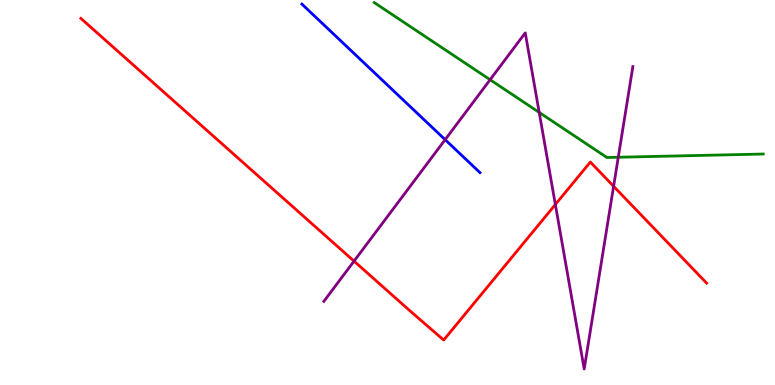[{'lines': ['blue', 'red'], 'intersections': []}, {'lines': ['green', 'red'], 'intersections': []}, {'lines': ['purple', 'red'], 'intersections': [{'x': 4.57, 'y': 3.22}, {'x': 7.17, 'y': 4.69}, {'x': 7.92, 'y': 5.16}]}, {'lines': ['blue', 'green'], 'intersections': []}, {'lines': ['blue', 'purple'], 'intersections': [{'x': 5.74, 'y': 6.37}]}, {'lines': ['green', 'purple'], 'intersections': [{'x': 6.32, 'y': 7.93}, {'x': 6.96, 'y': 7.08}, {'x': 7.98, 'y': 5.92}]}]